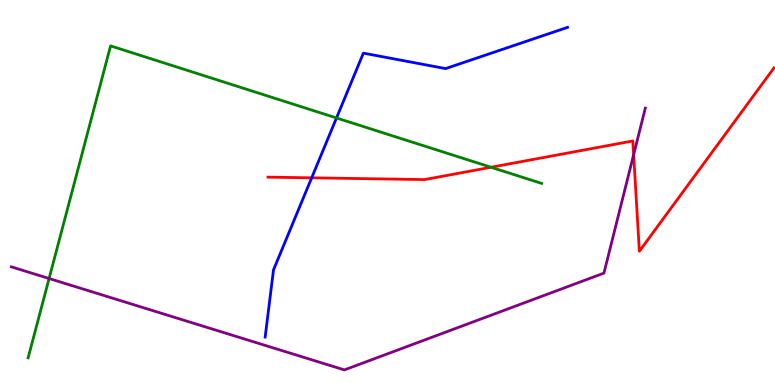[{'lines': ['blue', 'red'], 'intersections': [{'x': 4.02, 'y': 5.38}]}, {'lines': ['green', 'red'], 'intersections': [{'x': 6.34, 'y': 5.66}]}, {'lines': ['purple', 'red'], 'intersections': [{'x': 8.18, 'y': 5.98}]}, {'lines': ['blue', 'green'], 'intersections': [{'x': 4.34, 'y': 6.94}]}, {'lines': ['blue', 'purple'], 'intersections': []}, {'lines': ['green', 'purple'], 'intersections': [{'x': 0.633, 'y': 2.77}]}]